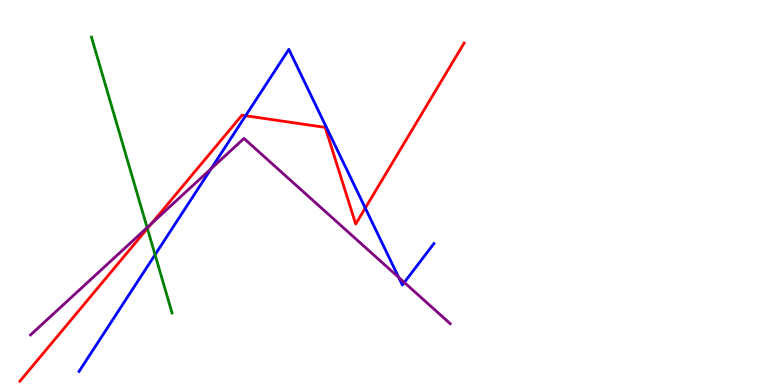[{'lines': ['blue', 'red'], 'intersections': [{'x': 3.17, 'y': 6.99}, {'x': 4.71, 'y': 4.6}]}, {'lines': ['green', 'red'], 'intersections': [{'x': 1.9, 'y': 4.06}]}, {'lines': ['purple', 'red'], 'intersections': [{'x': 1.95, 'y': 4.19}]}, {'lines': ['blue', 'green'], 'intersections': [{'x': 2.0, 'y': 3.38}]}, {'lines': ['blue', 'purple'], 'intersections': [{'x': 2.72, 'y': 5.62}, {'x': 5.14, 'y': 2.8}, {'x': 5.22, 'y': 2.66}]}, {'lines': ['green', 'purple'], 'intersections': [{'x': 1.9, 'y': 4.09}]}]